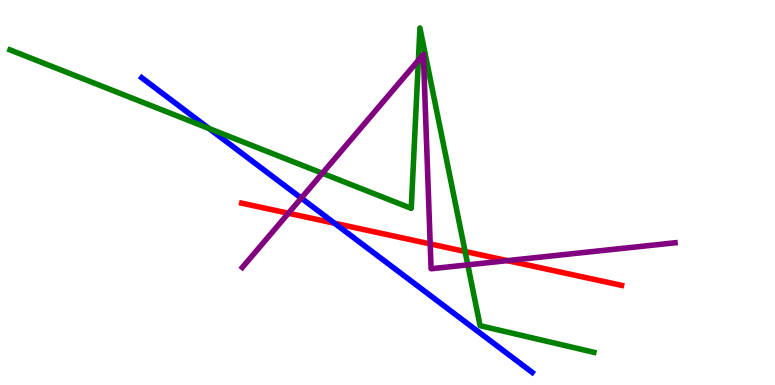[{'lines': ['blue', 'red'], 'intersections': [{'x': 4.32, 'y': 4.2}]}, {'lines': ['green', 'red'], 'intersections': [{'x': 6.0, 'y': 3.47}]}, {'lines': ['purple', 'red'], 'intersections': [{'x': 3.72, 'y': 4.46}, {'x': 5.55, 'y': 3.66}, {'x': 6.55, 'y': 3.23}]}, {'lines': ['blue', 'green'], 'intersections': [{'x': 2.7, 'y': 6.66}]}, {'lines': ['blue', 'purple'], 'intersections': [{'x': 3.89, 'y': 4.85}]}, {'lines': ['green', 'purple'], 'intersections': [{'x': 4.16, 'y': 5.5}, {'x': 5.4, 'y': 8.43}, {'x': 6.04, 'y': 3.12}]}]